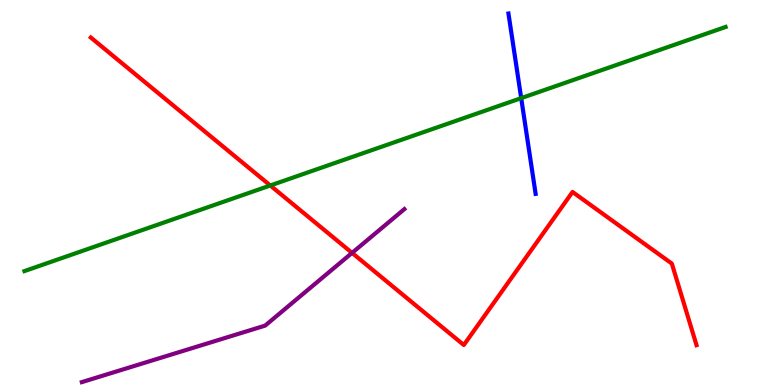[{'lines': ['blue', 'red'], 'intersections': []}, {'lines': ['green', 'red'], 'intersections': [{'x': 3.49, 'y': 5.18}]}, {'lines': ['purple', 'red'], 'intersections': [{'x': 4.54, 'y': 3.43}]}, {'lines': ['blue', 'green'], 'intersections': [{'x': 6.73, 'y': 7.45}]}, {'lines': ['blue', 'purple'], 'intersections': []}, {'lines': ['green', 'purple'], 'intersections': []}]